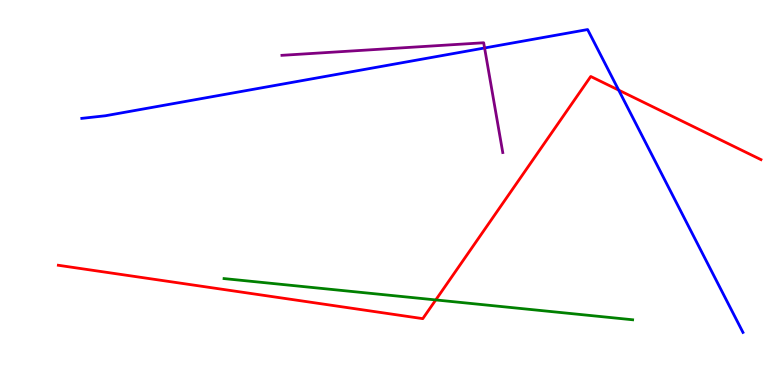[{'lines': ['blue', 'red'], 'intersections': [{'x': 7.98, 'y': 7.66}]}, {'lines': ['green', 'red'], 'intersections': [{'x': 5.62, 'y': 2.21}]}, {'lines': ['purple', 'red'], 'intersections': []}, {'lines': ['blue', 'green'], 'intersections': []}, {'lines': ['blue', 'purple'], 'intersections': [{'x': 6.25, 'y': 8.75}]}, {'lines': ['green', 'purple'], 'intersections': []}]